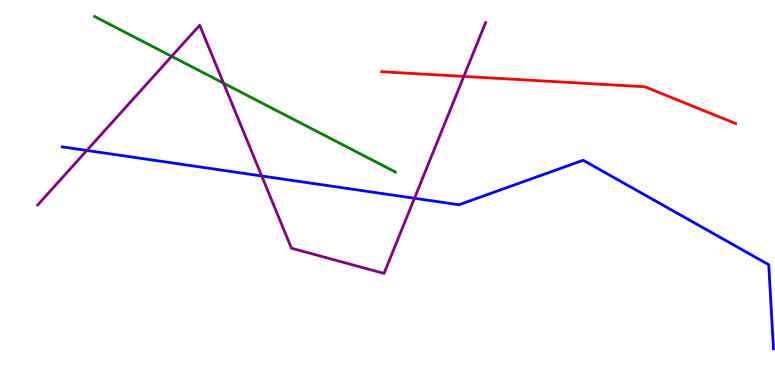[{'lines': ['blue', 'red'], 'intersections': []}, {'lines': ['green', 'red'], 'intersections': []}, {'lines': ['purple', 'red'], 'intersections': [{'x': 5.98, 'y': 8.02}]}, {'lines': ['blue', 'green'], 'intersections': []}, {'lines': ['blue', 'purple'], 'intersections': [{'x': 1.12, 'y': 6.09}, {'x': 3.38, 'y': 5.43}, {'x': 5.35, 'y': 4.85}]}, {'lines': ['green', 'purple'], 'intersections': [{'x': 2.21, 'y': 8.54}, {'x': 2.88, 'y': 7.84}]}]